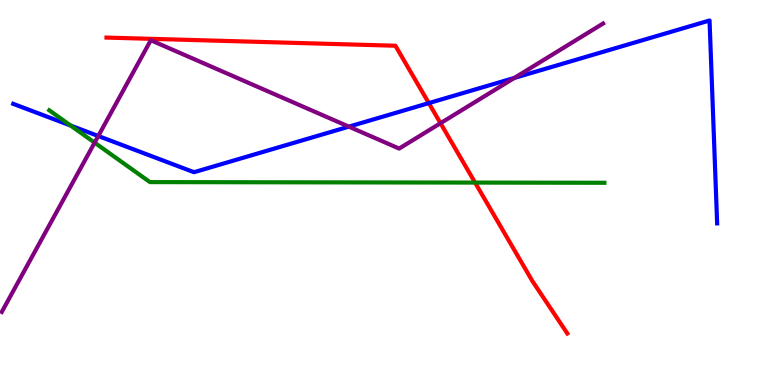[{'lines': ['blue', 'red'], 'intersections': [{'x': 5.53, 'y': 7.32}]}, {'lines': ['green', 'red'], 'intersections': [{'x': 6.13, 'y': 5.26}]}, {'lines': ['purple', 'red'], 'intersections': [{'x': 5.68, 'y': 6.8}]}, {'lines': ['blue', 'green'], 'intersections': [{'x': 0.912, 'y': 6.74}]}, {'lines': ['blue', 'purple'], 'intersections': [{'x': 1.27, 'y': 6.47}, {'x': 4.5, 'y': 6.71}, {'x': 6.64, 'y': 7.98}]}, {'lines': ['green', 'purple'], 'intersections': [{'x': 1.22, 'y': 6.29}]}]